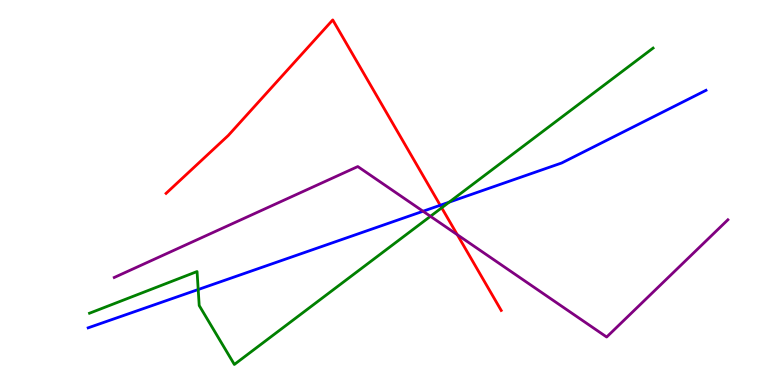[{'lines': ['blue', 'red'], 'intersections': [{'x': 5.68, 'y': 4.67}]}, {'lines': ['green', 'red'], 'intersections': [{'x': 5.7, 'y': 4.6}]}, {'lines': ['purple', 'red'], 'intersections': [{'x': 5.9, 'y': 3.9}]}, {'lines': ['blue', 'green'], 'intersections': [{'x': 2.56, 'y': 2.48}, {'x': 5.8, 'y': 4.75}]}, {'lines': ['blue', 'purple'], 'intersections': [{'x': 5.46, 'y': 4.51}]}, {'lines': ['green', 'purple'], 'intersections': [{'x': 5.55, 'y': 4.38}]}]